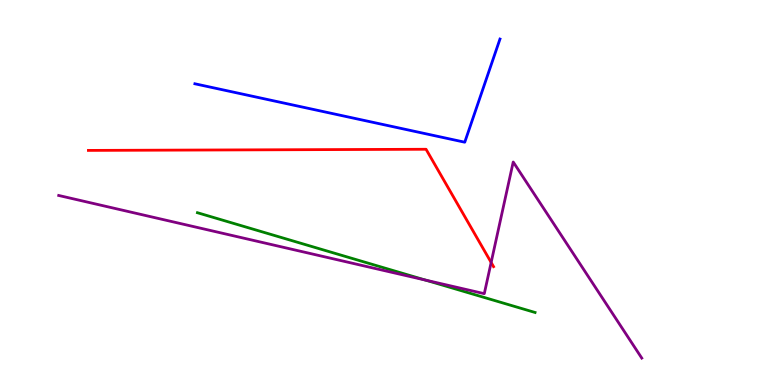[{'lines': ['blue', 'red'], 'intersections': []}, {'lines': ['green', 'red'], 'intersections': []}, {'lines': ['purple', 'red'], 'intersections': [{'x': 6.34, 'y': 3.18}]}, {'lines': ['blue', 'green'], 'intersections': []}, {'lines': ['blue', 'purple'], 'intersections': []}, {'lines': ['green', 'purple'], 'intersections': [{'x': 5.49, 'y': 2.72}]}]